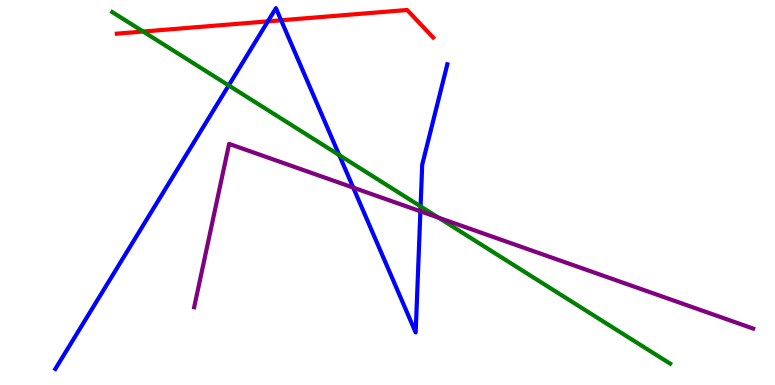[{'lines': ['blue', 'red'], 'intersections': [{'x': 3.46, 'y': 9.45}, {'x': 3.63, 'y': 9.47}]}, {'lines': ['green', 'red'], 'intersections': [{'x': 1.85, 'y': 9.18}]}, {'lines': ['purple', 'red'], 'intersections': []}, {'lines': ['blue', 'green'], 'intersections': [{'x': 2.95, 'y': 7.78}, {'x': 4.38, 'y': 5.97}, {'x': 5.43, 'y': 4.64}]}, {'lines': ['blue', 'purple'], 'intersections': [{'x': 4.56, 'y': 5.13}, {'x': 5.42, 'y': 4.51}]}, {'lines': ['green', 'purple'], 'intersections': [{'x': 5.66, 'y': 4.35}]}]